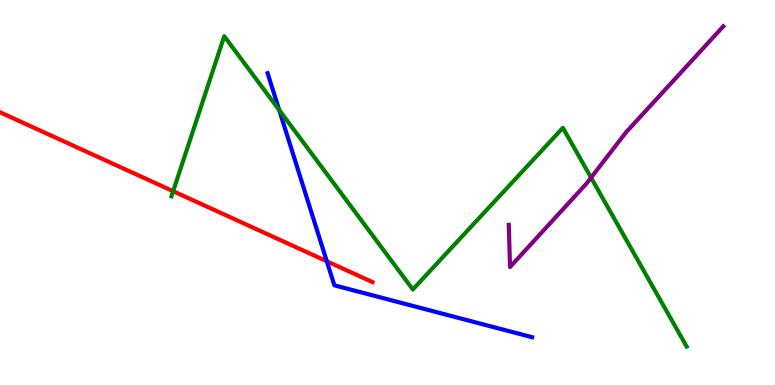[{'lines': ['blue', 'red'], 'intersections': [{'x': 4.22, 'y': 3.21}]}, {'lines': ['green', 'red'], 'intersections': [{'x': 2.23, 'y': 5.03}]}, {'lines': ['purple', 'red'], 'intersections': []}, {'lines': ['blue', 'green'], 'intersections': [{'x': 3.6, 'y': 7.14}]}, {'lines': ['blue', 'purple'], 'intersections': []}, {'lines': ['green', 'purple'], 'intersections': [{'x': 7.63, 'y': 5.39}]}]